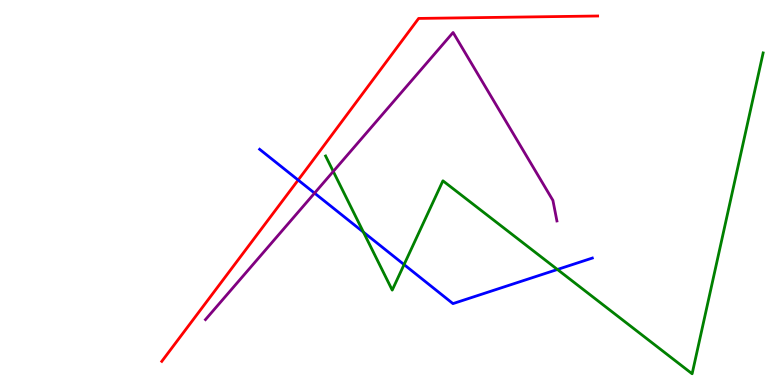[{'lines': ['blue', 'red'], 'intersections': [{'x': 3.85, 'y': 5.32}]}, {'lines': ['green', 'red'], 'intersections': []}, {'lines': ['purple', 'red'], 'intersections': []}, {'lines': ['blue', 'green'], 'intersections': [{'x': 4.69, 'y': 3.97}, {'x': 5.21, 'y': 3.13}, {'x': 7.19, 'y': 3.0}]}, {'lines': ['blue', 'purple'], 'intersections': [{'x': 4.06, 'y': 4.98}]}, {'lines': ['green', 'purple'], 'intersections': [{'x': 4.3, 'y': 5.55}]}]